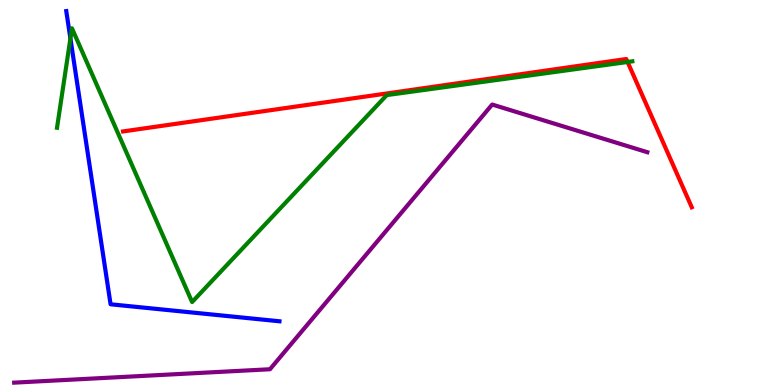[{'lines': ['blue', 'red'], 'intersections': []}, {'lines': ['green', 'red'], 'intersections': [{'x': 8.1, 'y': 8.39}]}, {'lines': ['purple', 'red'], 'intersections': []}, {'lines': ['blue', 'green'], 'intersections': [{'x': 0.908, 'y': 9.0}]}, {'lines': ['blue', 'purple'], 'intersections': []}, {'lines': ['green', 'purple'], 'intersections': []}]